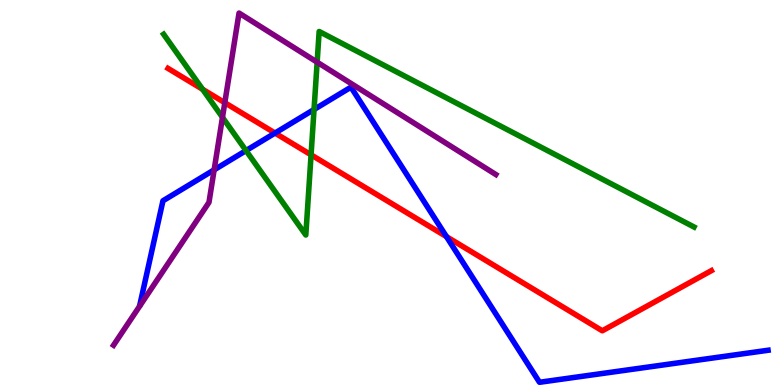[{'lines': ['blue', 'red'], 'intersections': [{'x': 3.55, 'y': 6.54}, {'x': 5.76, 'y': 3.85}]}, {'lines': ['green', 'red'], 'intersections': [{'x': 2.61, 'y': 7.68}, {'x': 4.01, 'y': 5.98}]}, {'lines': ['purple', 'red'], 'intersections': [{'x': 2.9, 'y': 7.33}]}, {'lines': ['blue', 'green'], 'intersections': [{'x': 3.17, 'y': 6.09}, {'x': 4.05, 'y': 7.16}]}, {'lines': ['blue', 'purple'], 'intersections': [{'x': 2.76, 'y': 5.59}]}, {'lines': ['green', 'purple'], 'intersections': [{'x': 2.87, 'y': 6.95}, {'x': 4.09, 'y': 8.39}]}]